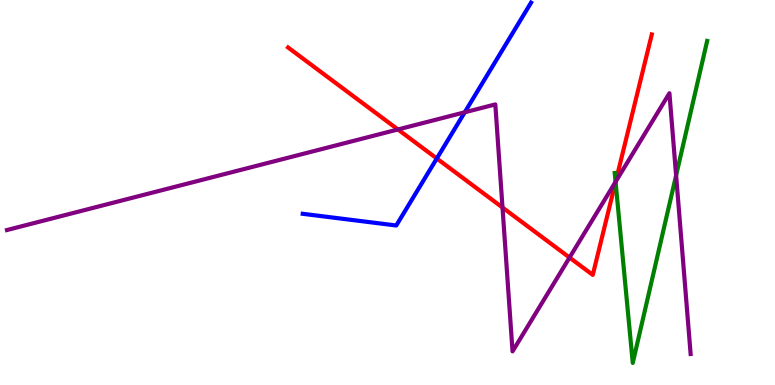[{'lines': ['blue', 'red'], 'intersections': [{'x': 5.64, 'y': 5.88}]}, {'lines': ['green', 'red'], 'intersections': [{'x': 7.94, 'y': 5.27}]}, {'lines': ['purple', 'red'], 'intersections': [{'x': 5.13, 'y': 6.64}, {'x': 6.48, 'y': 4.61}, {'x': 7.35, 'y': 3.31}, {'x': 7.94, 'y': 5.28}]}, {'lines': ['blue', 'green'], 'intersections': []}, {'lines': ['blue', 'purple'], 'intersections': [{'x': 6.0, 'y': 7.08}]}, {'lines': ['green', 'purple'], 'intersections': [{'x': 7.94, 'y': 5.28}, {'x': 8.72, 'y': 5.44}]}]